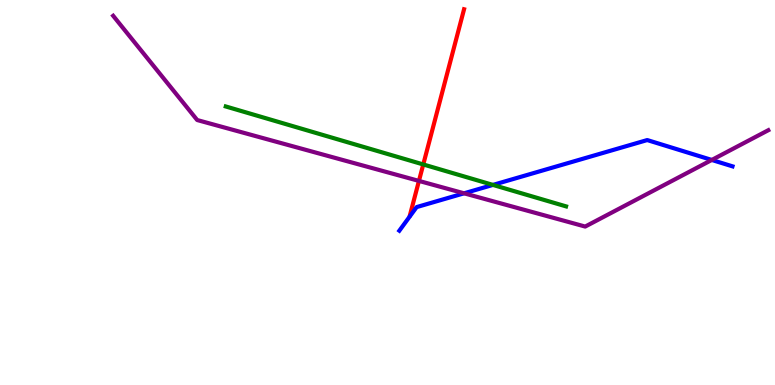[{'lines': ['blue', 'red'], 'intersections': []}, {'lines': ['green', 'red'], 'intersections': [{'x': 5.46, 'y': 5.73}]}, {'lines': ['purple', 'red'], 'intersections': [{'x': 5.41, 'y': 5.3}]}, {'lines': ['blue', 'green'], 'intersections': [{'x': 6.36, 'y': 5.2}]}, {'lines': ['blue', 'purple'], 'intersections': [{'x': 5.99, 'y': 4.98}, {'x': 9.18, 'y': 5.85}]}, {'lines': ['green', 'purple'], 'intersections': []}]